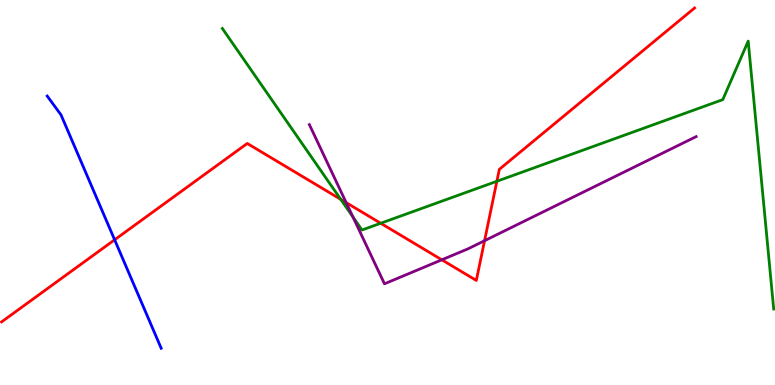[{'lines': ['blue', 'red'], 'intersections': [{'x': 1.48, 'y': 3.77}]}, {'lines': ['green', 'red'], 'intersections': [{'x': 4.4, 'y': 4.82}, {'x': 4.91, 'y': 4.2}, {'x': 6.41, 'y': 5.29}]}, {'lines': ['purple', 'red'], 'intersections': [{'x': 4.47, 'y': 4.74}, {'x': 5.7, 'y': 3.25}, {'x': 6.25, 'y': 3.75}]}, {'lines': ['blue', 'green'], 'intersections': []}, {'lines': ['blue', 'purple'], 'intersections': []}, {'lines': ['green', 'purple'], 'intersections': [{'x': 4.55, 'y': 4.37}]}]